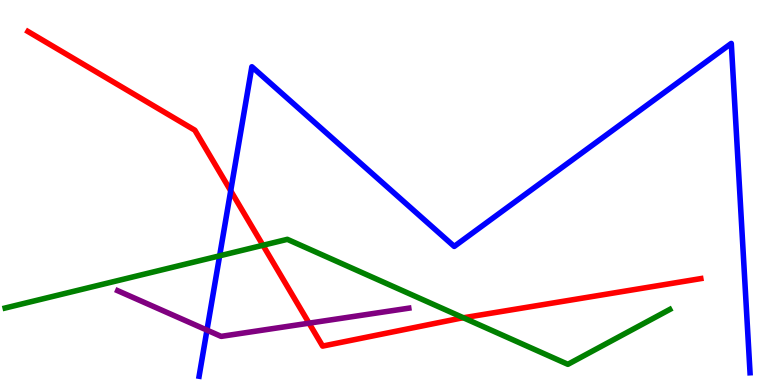[{'lines': ['blue', 'red'], 'intersections': [{'x': 2.98, 'y': 5.04}]}, {'lines': ['green', 'red'], 'intersections': [{'x': 3.39, 'y': 3.63}, {'x': 5.98, 'y': 1.75}]}, {'lines': ['purple', 'red'], 'intersections': [{'x': 3.99, 'y': 1.61}]}, {'lines': ['blue', 'green'], 'intersections': [{'x': 2.83, 'y': 3.36}]}, {'lines': ['blue', 'purple'], 'intersections': [{'x': 2.67, 'y': 1.43}]}, {'lines': ['green', 'purple'], 'intersections': []}]